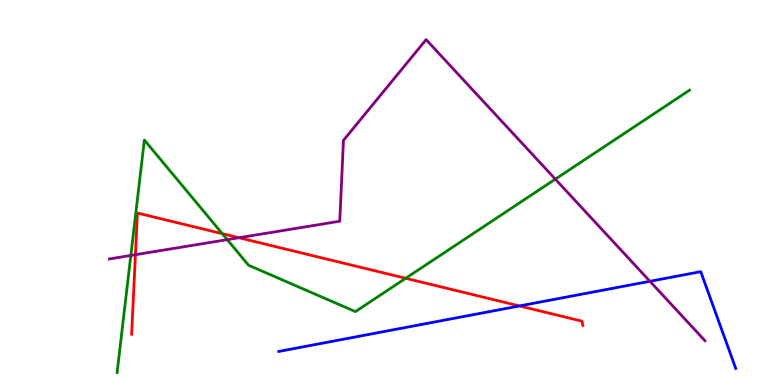[{'lines': ['blue', 'red'], 'intersections': [{'x': 6.7, 'y': 2.05}]}, {'lines': ['green', 'red'], 'intersections': [{'x': 2.87, 'y': 3.93}, {'x': 5.23, 'y': 2.77}]}, {'lines': ['purple', 'red'], 'intersections': [{'x': 1.75, 'y': 3.38}, {'x': 3.08, 'y': 3.83}]}, {'lines': ['blue', 'green'], 'intersections': []}, {'lines': ['blue', 'purple'], 'intersections': [{'x': 8.39, 'y': 2.69}]}, {'lines': ['green', 'purple'], 'intersections': [{'x': 1.69, 'y': 3.37}, {'x': 2.93, 'y': 3.78}, {'x': 7.17, 'y': 5.35}]}]